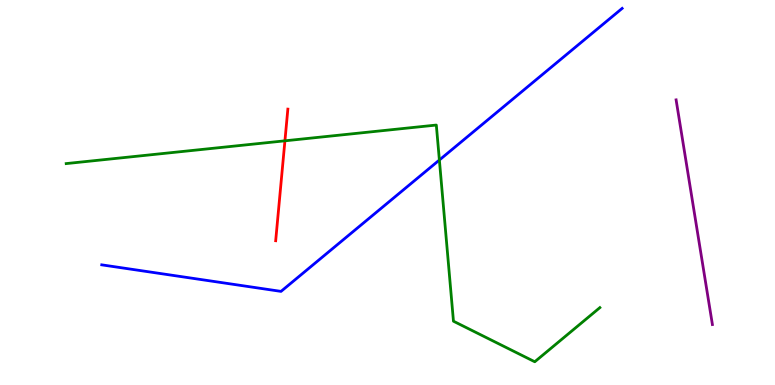[{'lines': ['blue', 'red'], 'intersections': []}, {'lines': ['green', 'red'], 'intersections': [{'x': 3.68, 'y': 6.34}]}, {'lines': ['purple', 'red'], 'intersections': []}, {'lines': ['blue', 'green'], 'intersections': [{'x': 5.67, 'y': 5.84}]}, {'lines': ['blue', 'purple'], 'intersections': []}, {'lines': ['green', 'purple'], 'intersections': []}]